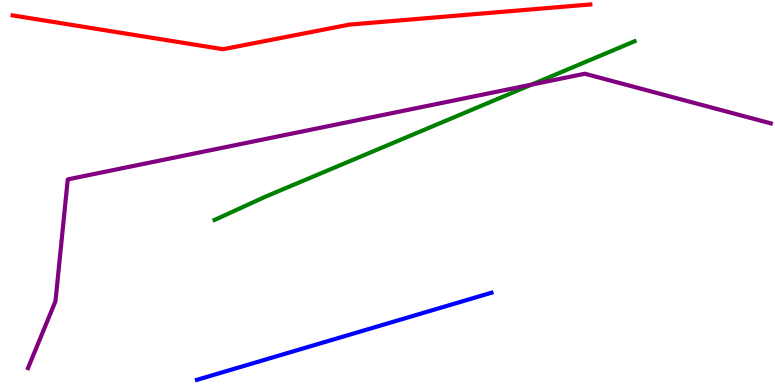[{'lines': ['blue', 'red'], 'intersections': []}, {'lines': ['green', 'red'], 'intersections': []}, {'lines': ['purple', 'red'], 'intersections': []}, {'lines': ['blue', 'green'], 'intersections': []}, {'lines': ['blue', 'purple'], 'intersections': []}, {'lines': ['green', 'purple'], 'intersections': [{'x': 6.86, 'y': 7.8}]}]